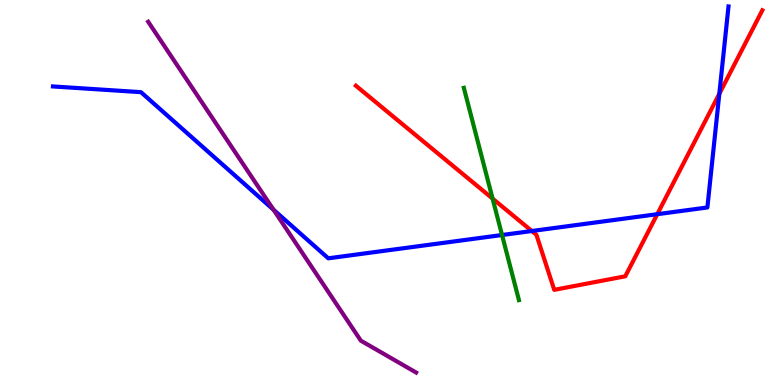[{'lines': ['blue', 'red'], 'intersections': [{'x': 6.86, 'y': 4.0}, {'x': 8.48, 'y': 4.44}, {'x': 9.28, 'y': 7.56}]}, {'lines': ['green', 'red'], 'intersections': [{'x': 6.36, 'y': 4.84}]}, {'lines': ['purple', 'red'], 'intersections': []}, {'lines': ['blue', 'green'], 'intersections': [{'x': 6.48, 'y': 3.9}]}, {'lines': ['blue', 'purple'], 'intersections': [{'x': 3.53, 'y': 4.55}]}, {'lines': ['green', 'purple'], 'intersections': []}]